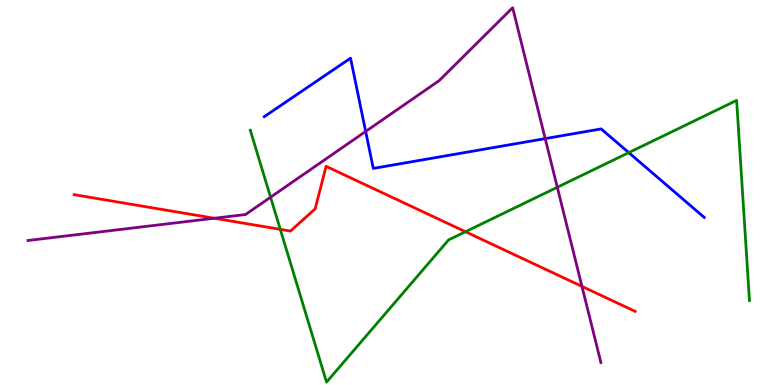[{'lines': ['blue', 'red'], 'intersections': []}, {'lines': ['green', 'red'], 'intersections': [{'x': 3.62, 'y': 4.04}, {'x': 6.01, 'y': 3.98}]}, {'lines': ['purple', 'red'], 'intersections': [{'x': 2.76, 'y': 4.33}, {'x': 7.51, 'y': 2.56}]}, {'lines': ['blue', 'green'], 'intersections': [{'x': 8.11, 'y': 6.04}]}, {'lines': ['blue', 'purple'], 'intersections': [{'x': 4.72, 'y': 6.59}, {'x': 7.03, 'y': 6.4}]}, {'lines': ['green', 'purple'], 'intersections': [{'x': 3.49, 'y': 4.88}, {'x': 7.19, 'y': 5.14}]}]